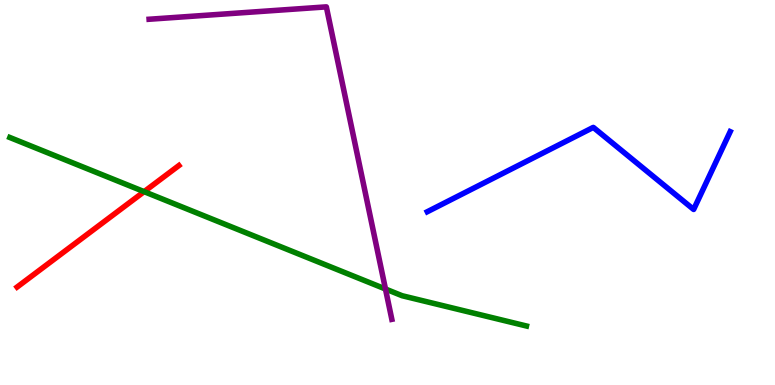[{'lines': ['blue', 'red'], 'intersections': []}, {'lines': ['green', 'red'], 'intersections': [{'x': 1.86, 'y': 5.02}]}, {'lines': ['purple', 'red'], 'intersections': []}, {'lines': ['blue', 'green'], 'intersections': []}, {'lines': ['blue', 'purple'], 'intersections': []}, {'lines': ['green', 'purple'], 'intersections': [{'x': 4.97, 'y': 2.49}]}]